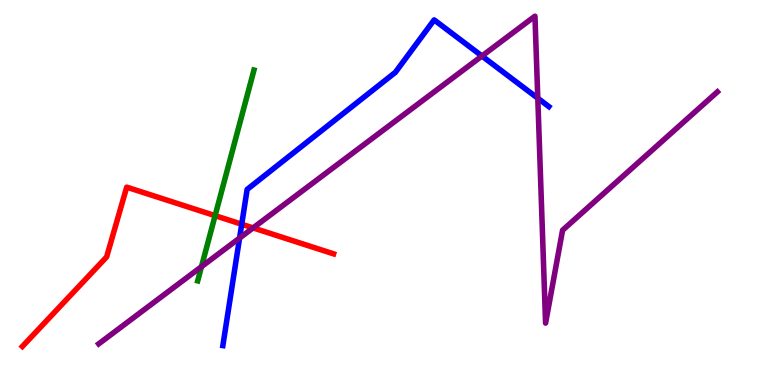[{'lines': ['blue', 'red'], 'intersections': [{'x': 3.12, 'y': 4.18}]}, {'lines': ['green', 'red'], 'intersections': [{'x': 2.78, 'y': 4.4}]}, {'lines': ['purple', 'red'], 'intersections': [{'x': 3.27, 'y': 4.08}]}, {'lines': ['blue', 'green'], 'intersections': []}, {'lines': ['blue', 'purple'], 'intersections': [{'x': 3.09, 'y': 3.82}, {'x': 6.22, 'y': 8.55}, {'x': 6.94, 'y': 7.45}]}, {'lines': ['green', 'purple'], 'intersections': [{'x': 2.6, 'y': 3.07}]}]